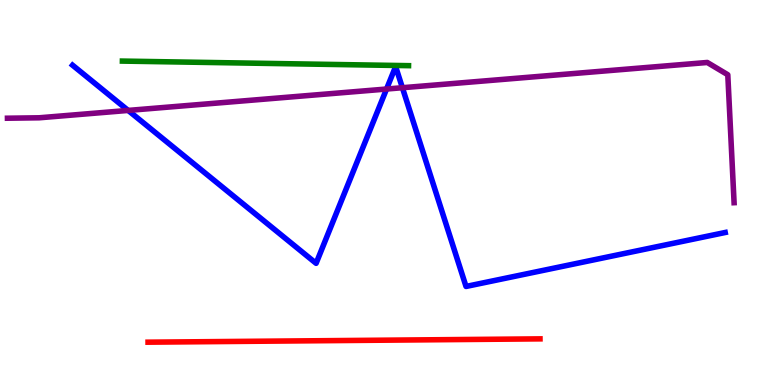[{'lines': ['blue', 'red'], 'intersections': []}, {'lines': ['green', 'red'], 'intersections': []}, {'lines': ['purple', 'red'], 'intersections': []}, {'lines': ['blue', 'green'], 'intersections': []}, {'lines': ['blue', 'purple'], 'intersections': [{'x': 1.65, 'y': 7.13}, {'x': 4.99, 'y': 7.69}, {'x': 5.19, 'y': 7.72}]}, {'lines': ['green', 'purple'], 'intersections': []}]